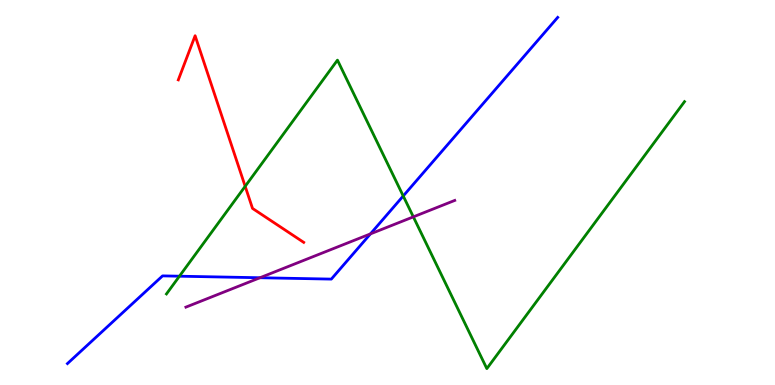[{'lines': ['blue', 'red'], 'intersections': []}, {'lines': ['green', 'red'], 'intersections': [{'x': 3.16, 'y': 5.16}]}, {'lines': ['purple', 'red'], 'intersections': []}, {'lines': ['blue', 'green'], 'intersections': [{'x': 2.32, 'y': 2.83}, {'x': 5.2, 'y': 4.91}]}, {'lines': ['blue', 'purple'], 'intersections': [{'x': 3.35, 'y': 2.79}, {'x': 4.78, 'y': 3.92}]}, {'lines': ['green', 'purple'], 'intersections': [{'x': 5.33, 'y': 4.37}]}]